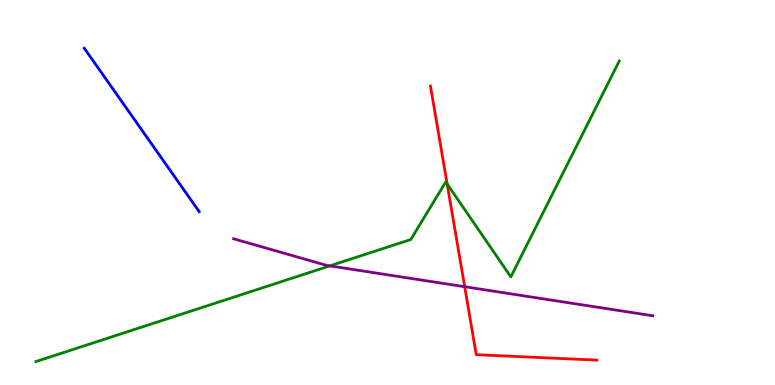[{'lines': ['blue', 'red'], 'intersections': []}, {'lines': ['green', 'red'], 'intersections': [{'x': 5.77, 'y': 5.22}]}, {'lines': ['purple', 'red'], 'intersections': [{'x': 6.0, 'y': 2.55}]}, {'lines': ['blue', 'green'], 'intersections': []}, {'lines': ['blue', 'purple'], 'intersections': []}, {'lines': ['green', 'purple'], 'intersections': [{'x': 4.26, 'y': 3.09}]}]